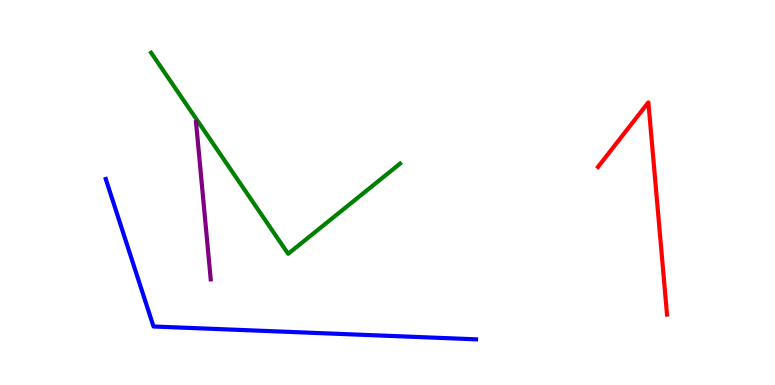[{'lines': ['blue', 'red'], 'intersections': []}, {'lines': ['green', 'red'], 'intersections': []}, {'lines': ['purple', 'red'], 'intersections': []}, {'lines': ['blue', 'green'], 'intersections': []}, {'lines': ['blue', 'purple'], 'intersections': []}, {'lines': ['green', 'purple'], 'intersections': []}]